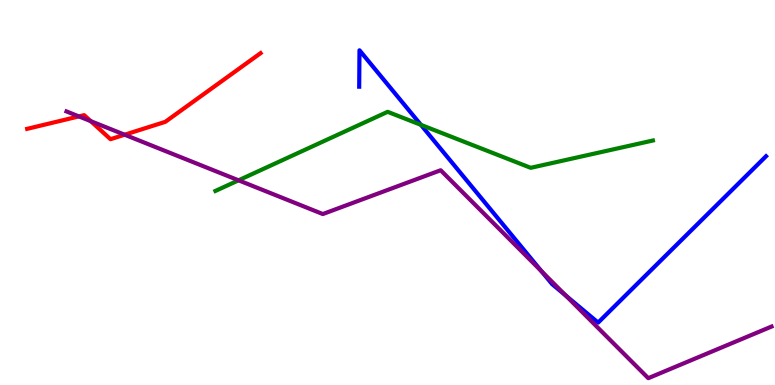[{'lines': ['blue', 'red'], 'intersections': []}, {'lines': ['green', 'red'], 'intersections': []}, {'lines': ['purple', 'red'], 'intersections': [{'x': 1.02, 'y': 6.98}, {'x': 1.17, 'y': 6.85}, {'x': 1.61, 'y': 6.5}]}, {'lines': ['blue', 'green'], 'intersections': [{'x': 5.43, 'y': 6.76}]}, {'lines': ['blue', 'purple'], 'intersections': [{'x': 6.99, 'y': 2.96}, {'x': 7.3, 'y': 2.32}]}, {'lines': ['green', 'purple'], 'intersections': [{'x': 3.08, 'y': 5.32}]}]